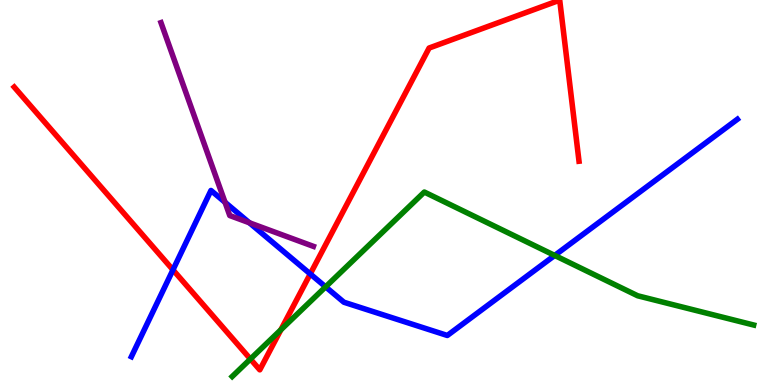[{'lines': ['blue', 'red'], 'intersections': [{'x': 2.23, 'y': 2.99}, {'x': 4.0, 'y': 2.88}]}, {'lines': ['green', 'red'], 'intersections': [{'x': 3.23, 'y': 0.674}, {'x': 3.62, 'y': 1.43}]}, {'lines': ['purple', 'red'], 'intersections': []}, {'lines': ['blue', 'green'], 'intersections': [{'x': 4.2, 'y': 2.55}, {'x': 7.16, 'y': 3.37}]}, {'lines': ['blue', 'purple'], 'intersections': [{'x': 2.9, 'y': 4.75}, {'x': 3.22, 'y': 4.21}]}, {'lines': ['green', 'purple'], 'intersections': []}]